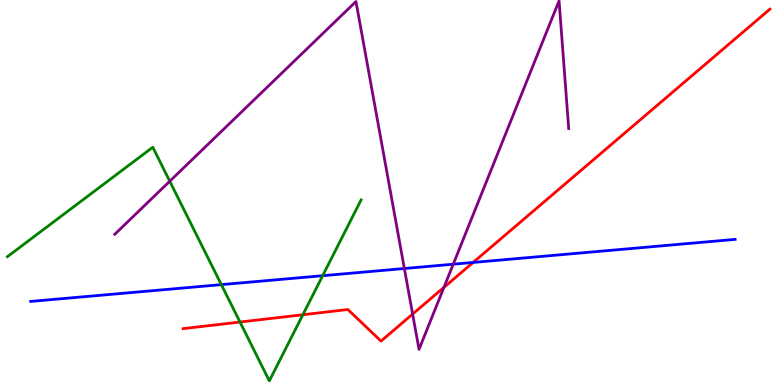[{'lines': ['blue', 'red'], 'intersections': [{'x': 6.1, 'y': 3.18}]}, {'lines': ['green', 'red'], 'intersections': [{'x': 3.1, 'y': 1.64}, {'x': 3.91, 'y': 1.82}]}, {'lines': ['purple', 'red'], 'intersections': [{'x': 5.32, 'y': 1.84}, {'x': 5.73, 'y': 2.54}]}, {'lines': ['blue', 'green'], 'intersections': [{'x': 2.86, 'y': 2.61}, {'x': 4.16, 'y': 2.84}]}, {'lines': ['blue', 'purple'], 'intersections': [{'x': 5.22, 'y': 3.03}, {'x': 5.85, 'y': 3.14}]}, {'lines': ['green', 'purple'], 'intersections': [{'x': 2.19, 'y': 5.29}]}]